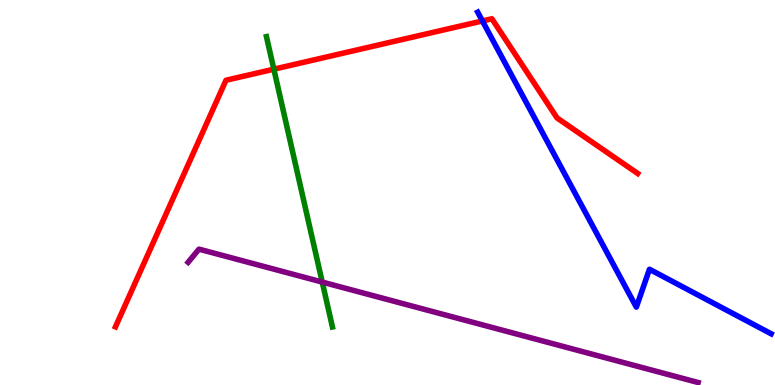[{'lines': ['blue', 'red'], 'intersections': [{'x': 6.22, 'y': 9.46}]}, {'lines': ['green', 'red'], 'intersections': [{'x': 3.53, 'y': 8.2}]}, {'lines': ['purple', 'red'], 'intersections': []}, {'lines': ['blue', 'green'], 'intersections': []}, {'lines': ['blue', 'purple'], 'intersections': []}, {'lines': ['green', 'purple'], 'intersections': [{'x': 4.16, 'y': 2.67}]}]